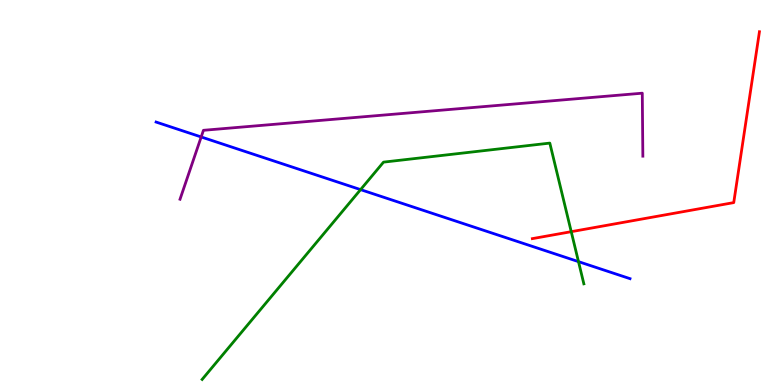[{'lines': ['blue', 'red'], 'intersections': []}, {'lines': ['green', 'red'], 'intersections': [{'x': 7.37, 'y': 3.98}]}, {'lines': ['purple', 'red'], 'intersections': []}, {'lines': ['blue', 'green'], 'intersections': [{'x': 4.65, 'y': 5.07}, {'x': 7.46, 'y': 3.2}]}, {'lines': ['blue', 'purple'], 'intersections': [{'x': 2.6, 'y': 6.44}]}, {'lines': ['green', 'purple'], 'intersections': []}]